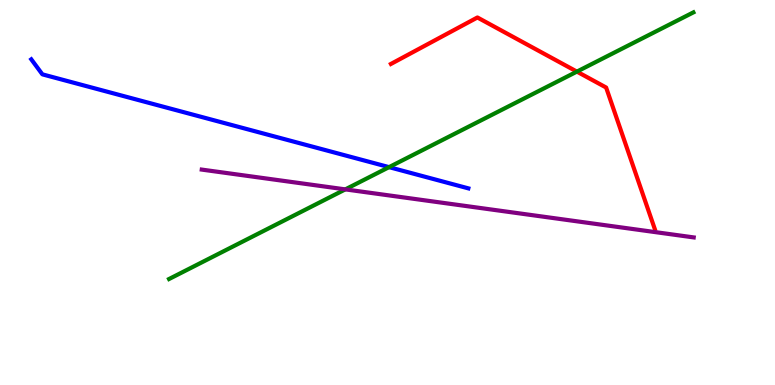[{'lines': ['blue', 'red'], 'intersections': []}, {'lines': ['green', 'red'], 'intersections': [{'x': 7.44, 'y': 8.14}]}, {'lines': ['purple', 'red'], 'intersections': []}, {'lines': ['blue', 'green'], 'intersections': [{'x': 5.02, 'y': 5.66}]}, {'lines': ['blue', 'purple'], 'intersections': []}, {'lines': ['green', 'purple'], 'intersections': [{'x': 4.46, 'y': 5.08}]}]